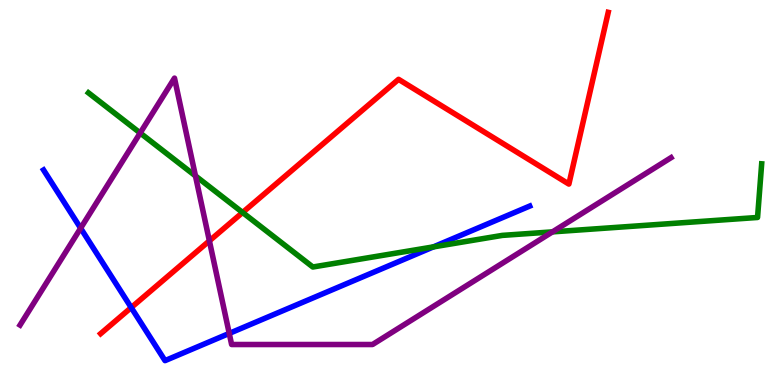[{'lines': ['blue', 'red'], 'intersections': [{'x': 1.69, 'y': 2.01}]}, {'lines': ['green', 'red'], 'intersections': [{'x': 3.13, 'y': 4.48}]}, {'lines': ['purple', 'red'], 'intersections': [{'x': 2.7, 'y': 3.74}]}, {'lines': ['blue', 'green'], 'intersections': [{'x': 5.59, 'y': 3.59}]}, {'lines': ['blue', 'purple'], 'intersections': [{'x': 1.04, 'y': 4.07}, {'x': 2.96, 'y': 1.34}]}, {'lines': ['green', 'purple'], 'intersections': [{'x': 1.81, 'y': 6.55}, {'x': 2.52, 'y': 5.43}, {'x': 7.13, 'y': 3.98}]}]